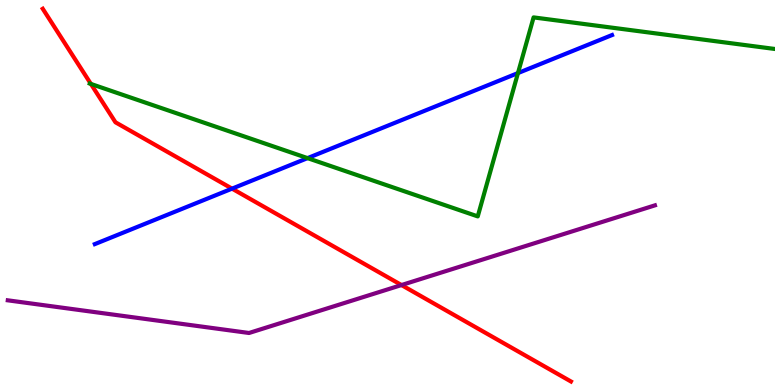[{'lines': ['blue', 'red'], 'intersections': [{'x': 2.99, 'y': 5.1}]}, {'lines': ['green', 'red'], 'intersections': [{'x': 1.17, 'y': 7.82}]}, {'lines': ['purple', 'red'], 'intersections': [{'x': 5.18, 'y': 2.6}]}, {'lines': ['blue', 'green'], 'intersections': [{'x': 3.97, 'y': 5.89}, {'x': 6.68, 'y': 8.1}]}, {'lines': ['blue', 'purple'], 'intersections': []}, {'lines': ['green', 'purple'], 'intersections': []}]